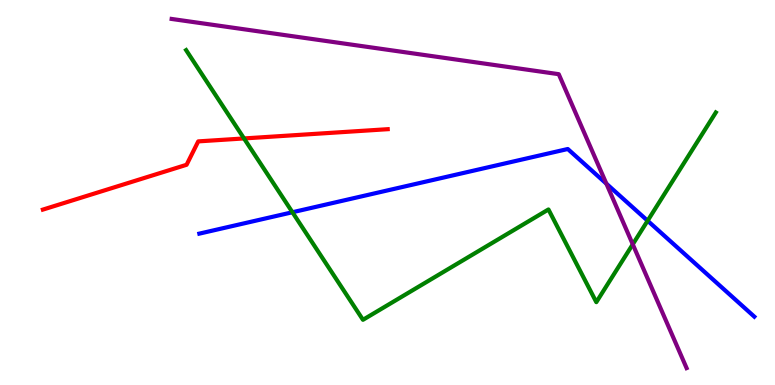[{'lines': ['blue', 'red'], 'intersections': []}, {'lines': ['green', 'red'], 'intersections': [{'x': 3.15, 'y': 6.4}]}, {'lines': ['purple', 'red'], 'intersections': []}, {'lines': ['blue', 'green'], 'intersections': [{'x': 3.77, 'y': 4.49}, {'x': 8.36, 'y': 4.27}]}, {'lines': ['blue', 'purple'], 'intersections': [{'x': 7.82, 'y': 5.23}]}, {'lines': ['green', 'purple'], 'intersections': [{'x': 8.16, 'y': 3.65}]}]